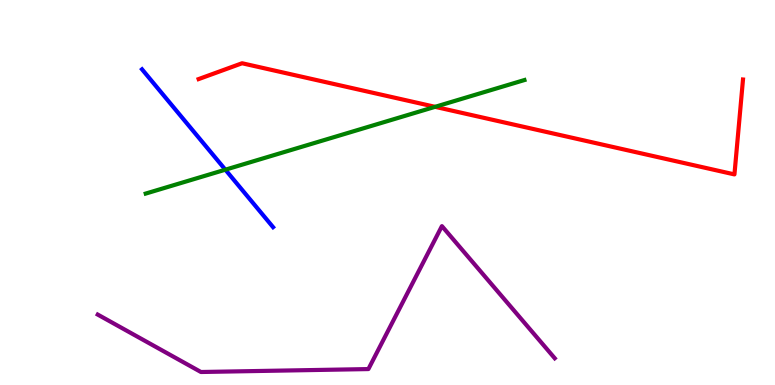[{'lines': ['blue', 'red'], 'intersections': []}, {'lines': ['green', 'red'], 'intersections': [{'x': 5.61, 'y': 7.23}]}, {'lines': ['purple', 'red'], 'intersections': []}, {'lines': ['blue', 'green'], 'intersections': [{'x': 2.91, 'y': 5.59}]}, {'lines': ['blue', 'purple'], 'intersections': []}, {'lines': ['green', 'purple'], 'intersections': []}]